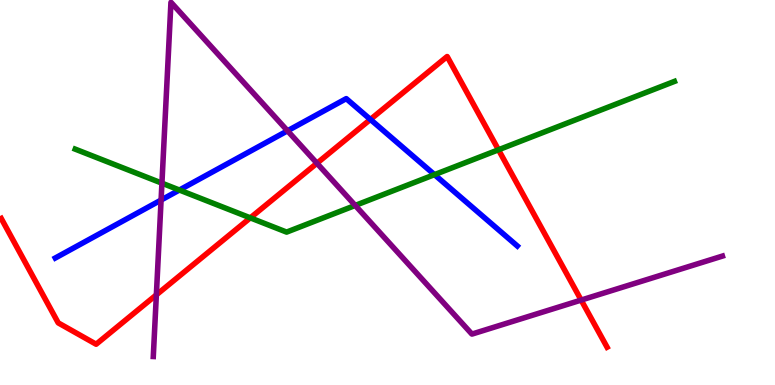[{'lines': ['blue', 'red'], 'intersections': [{'x': 4.78, 'y': 6.9}]}, {'lines': ['green', 'red'], 'intersections': [{'x': 3.23, 'y': 4.34}, {'x': 6.43, 'y': 6.11}]}, {'lines': ['purple', 'red'], 'intersections': [{'x': 2.02, 'y': 2.34}, {'x': 4.09, 'y': 5.76}, {'x': 7.5, 'y': 2.21}]}, {'lines': ['blue', 'green'], 'intersections': [{'x': 2.31, 'y': 5.06}, {'x': 5.61, 'y': 5.46}]}, {'lines': ['blue', 'purple'], 'intersections': [{'x': 2.08, 'y': 4.8}, {'x': 3.71, 'y': 6.6}]}, {'lines': ['green', 'purple'], 'intersections': [{'x': 2.09, 'y': 5.24}, {'x': 4.58, 'y': 4.66}]}]